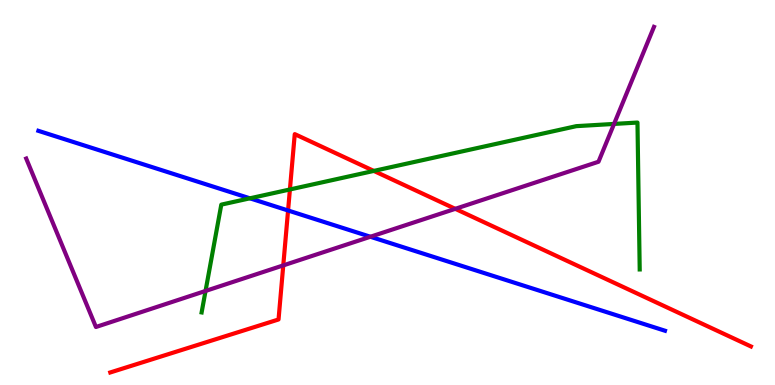[{'lines': ['blue', 'red'], 'intersections': [{'x': 3.72, 'y': 4.53}]}, {'lines': ['green', 'red'], 'intersections': [{'x': 3.74, 'y': 5.08}, {'x': 4.82, 'y': 5.56}]}, {'lines': ['purple', 'red'], 'intersections': [{'x': 3.66, 'y': 3.11}, {'x': 5.87, 'y': 4.58}]}, {'lines': ['blue', 'green'], 'intersections': [{'x': 3.22, 'y': 4.85}]}, {'lines': ['blue', 'purple'], 'intersections': [{'x': 4.78, 'y': 3.85}]}, {'lines': ['green', 'purple'], 'intersections': [{'x': 2.65, 'y': 2.44}, {'x': 7.92, 'y': 6.78}]}]